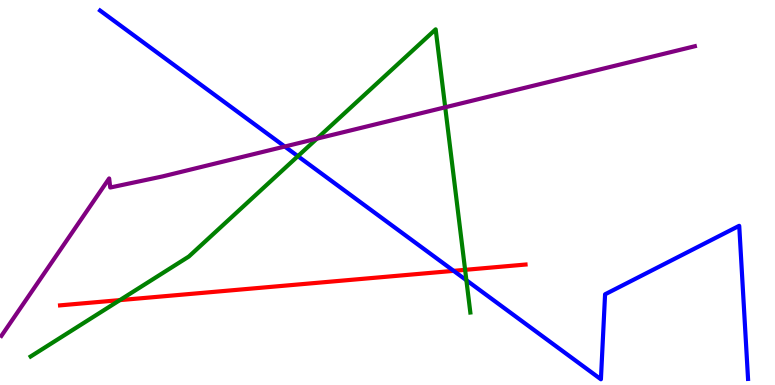[{'lines': ['blue', 'red'], 'intersections': [{'x': 5.85, 'y': 2.96}]}, {'lines': ['green', 'red'], 'intersections': [{'x': 1.55, 'y': 2.2}, {'x': 6.0, 'y': 2.99}]}, {'lines': ['purple', 'red'], 'intersections': []}, {'lines': ['blue', 'green'], 'intersections': [{'x': 3.84, 'y': 5.94}, {'x': 6.02, 'y': 2.72}]}, {'lines': ['blue', 'purple'], 'intersections': [{'x': 3.67, 'y': 6.19}]}, {'lines': ['green', 'purple'], 'intersections': [{'x': 4.09, 'y': 6.4}, {'x': 5.74, 'y': 7.21}]}]